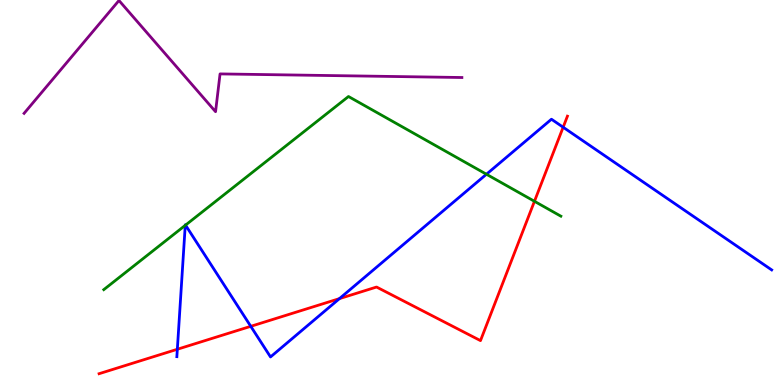[{'lines': ['blue', 'red'], 'intersections': [{'x': 2.29, 'y': 0.928}, {'x': 3.24, 'y': 1.52}, {'x': 4.38, 'y': 2.24}, {'x': 7.27, 'y': 6.7}]}, {'lines': ['green', 'red'], 'intersections': [{'x': 6.9, 'y': 4.77}]}, {'lines': ['purple', 'red'], 'intersections': []}, {'lines': ['blue', 'green'], 'intersections': [{'x': 2.39, 'y': 4.15}, {'x': 2.39, 'y': 4.15}, {'x': 6.28, 'y': 5.47}]}, {'lines': ['blue', 'purple'], 'intersections': []}, {'lines': ['green', 'purple'], 'intersections': []}]